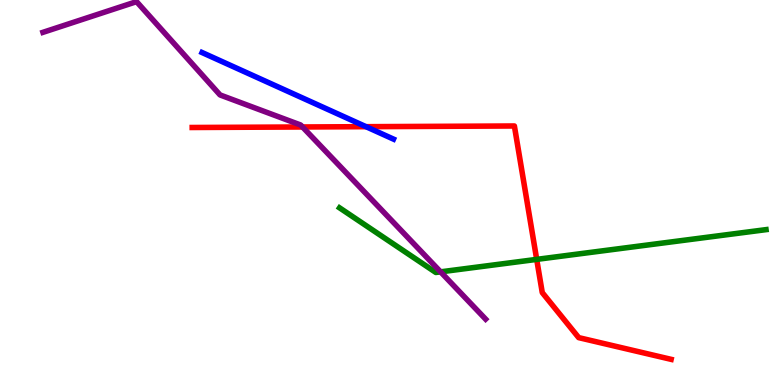[{'lines': ['blue', 'red'], 'intersections': [{'x': 4.72, 'y': 6.71}]}, {'lines': ['green', 'red'], 'intersections': [{'x': 6.93, 'y': 3.26}]}, {'lines': ['purple', 'red'], 'intersections': [{'x': 3.9, 'y': 6.7}]}, {'lines': ['blue', 'green'], 'intersections': []}, {'lines': ['blue', 'purple'], 'intersections': []}, {'lines': ['green', 'purple'], 'intersections': [{'x': 5.68, 'y': 2.94}]}]